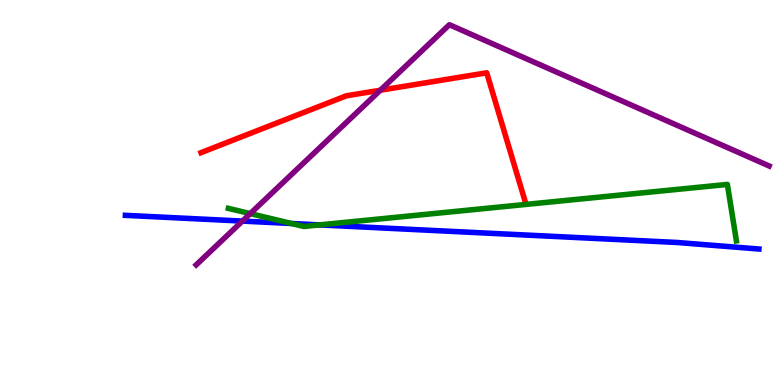[{'lines': ['blue', 'red'], 'intersections': []}, {'lines': ['green', 'red'], 'intersections': []}, {'lines': ['purple', 'red'], 'intersections': [{'x': 4.91, 'y': 7.66}]}, {'lines': ['blue', 'green'], 'intersections': [{'x': 3.76, 'y': 4.19}, {'x': 4.12, 'y': 4.16}]}, {'lines': ['blue', 'purple'], 'intersections': [{'x': 3.13, 'y': 4.26}]}, {'lines': ['green', 'purple'], 'intersections': [{'x': 3.23, 'y': 4.45}]}]